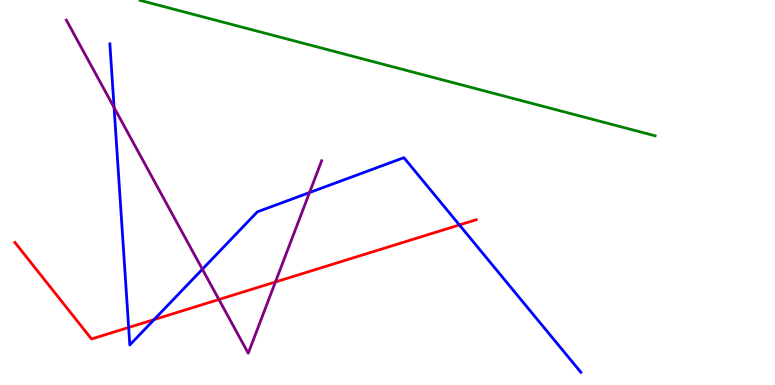[{'lines': ['blue', 'red'], 'intersections': [{'x': 1.66, 'y': 1.49}, {'x': 1.99, 'y': 1.7}, {'x': 5.93, 'y': 4.16}]}, {'lines': ['green', 'red'], 'intersections': []}, {'lines': ['purple', 'red'], 'intersections': [{'x': 2.82, 'y': 2.22}, {'x': 3.55, 'y': 2.68}]}, {'lines': ['blue', 'green'], 'intersections': []}, {'lines': ['blue', 'purple'], 'intersections': [{'x': 1.47, 'y': 7.21}, {'x': 2.61, 'y': 3.01}, {'x': 3.99, 'y': 5.0}]}, {'lines': ['green', 'purple'], 'intersections': []}]